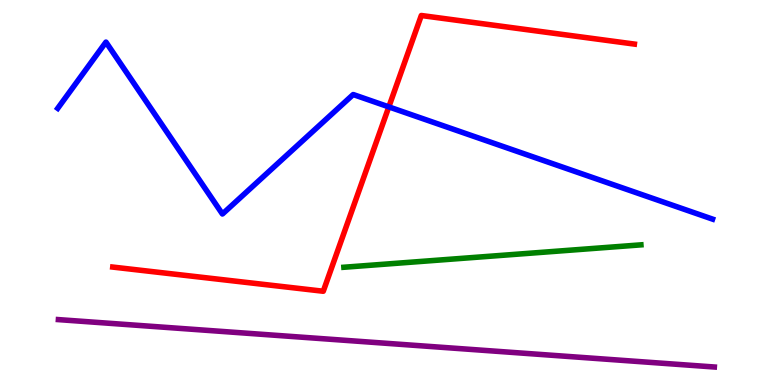[{'lines': ['blue', 'red'], 'intersections': [{'x': 5.02, 'y': 7.22}]}, {'lines': ['green', 'red'], 'intersections': []}, {'lines': ['purple', 'red'], 'intersections': []}, {'lines': ['blue', 'green'], 'intersections': []}, {'lines': ['blue', 'purple'], 'intersections': []}, {'lines': ['green', 'purple'], 'intersections': []}]